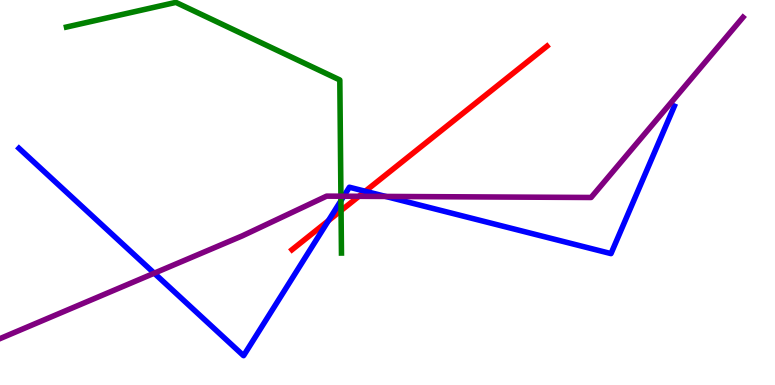[{'lines': ['blue', 'red'], 'intersections': [{'x': 4.24, 'y': 4.27}, {'x': 4.71, 'y': 5.03}]}, {'lines': ['green', 'red'], 'intersections': [{'x': 4.4, 'y': 4.53}]}, {'lines': ['purple', 'red'], 'intersections': [{'x': 4.63, 'y': 4.9}]}, {'lines': ['blue', 'green'], 'intersections': [{'x': 4.4, 'y': 4.79}]}, {'lines': ['blue', 'purple'], 'intersections': [{'x': 1.99, 'y': 2.9}, {'x': 4.44, 'y': 4.9}, {'x': 4.98, 'y': 4.9}]}, {'lines': ['green', 'purple'], 'intersections': [{'x': 4.4, 'y': 4.9}]}]